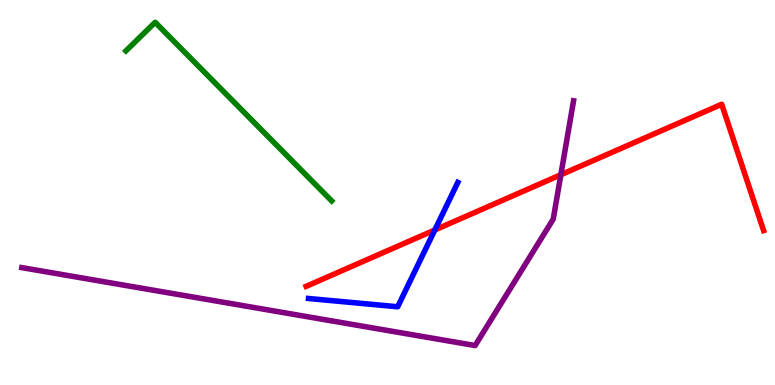[{'lines': ['blue', 'red'], 'intersections': [{'x': 5.61, 'y': 4.03}]}, {'lines': ['green', 'red'], 'intersections': []}, {'lines': ['purple', 'red'], 'intersections': [{'x': 7.24, 'y': 5.46}]}, {'lines': ['blue', 'green'], 'intersections': []}, {'lines': ['blue', 'purple'], 'intersections': []}, {'lines': ['green', 'purple'], 'intersections': []}]